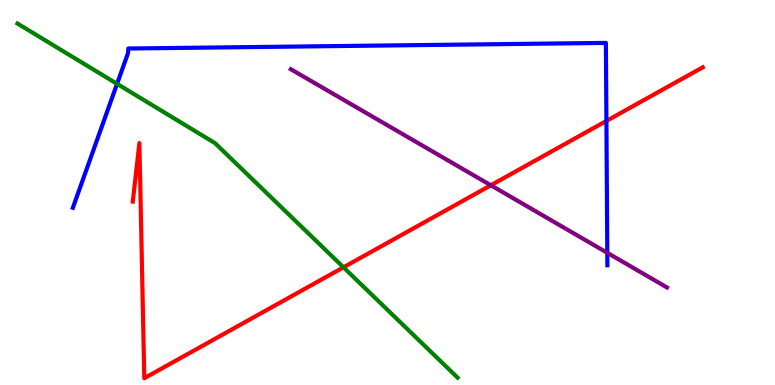[{'lines': ['blue', 'red'], 'intersections': [{'x': 7.82, 'y': 6.86}]}, {'lines': ['green', 'red'], 'intersections': [{'x': 4.43, 'y': 3.06}]}, {'lines': ['purple', 'red'], 'intersections': [{'x': 6.33, 'y': 5.19}]}, {'lines': ['blue', 'green'], 'intersections': [{'x': 1.51, 'y': 7.82}]}, {'lines': ['blue', 'purple'], 'intersections': [{'x': 7.84, 'y': 3.43}]}, {'lines': ['green', 'purple'], 'intersections': []}]